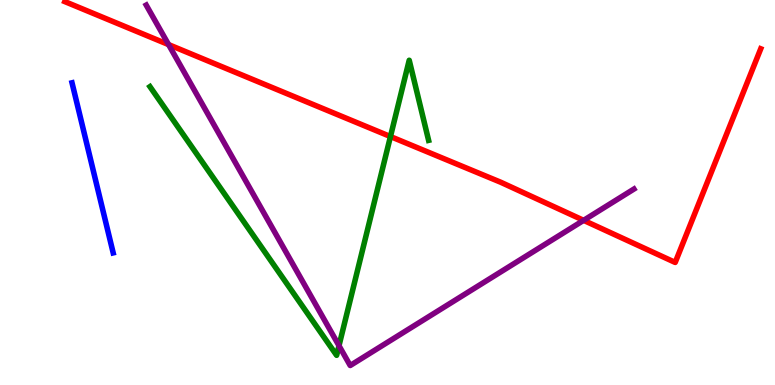[{'lines': ['blue', 'red'], 'intersections': []}, {'lines': ['green', 'red'], 'intersections': [{'x': 5.04, 'y': 6.45}]}, {'lines': ['purple', 'red'], 'intersections': [{'x': 2.18, 'y': 8.84}, {'x': 7.53, 'y': 4.28}]}, {'lines': ['blue', 'green'], 'intersections': []}, {'lines': ['blue', 'purple'], 'intersections': []}, {'lines': ['green', 'purple'], 'intersections': [{'x': 4.37, 'y': 1.02}]}]